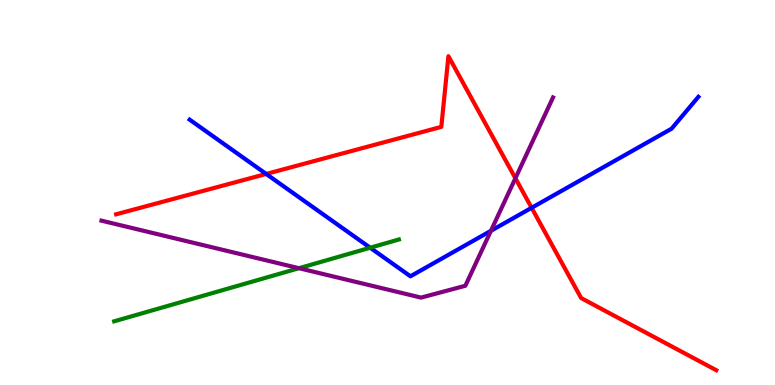[{'lines': ['blue', 'red'], 'intersections': [{'x': 3.43, 'y': 5.48}, {'x': 6.86, 'y': 4.6}]}, {'lines': ['green', 'red'], 'intersections': []}, {'lines': ['purple', 'red'], 'intersections': [{'x': 6.65, 'y': 5.37}]}, {'lines': ['blue', 'green'], 'intersections': [{'x': 4.78, 'y': 3.57}]}, {'lines': ['blue', 'purple'], 'intersections': [{'x': 6.33, 'y': 4.01}]}, {'lines': ['green', 'purple'], 'intersections': [{'x': 3.86, 'y': 3.03}]}]